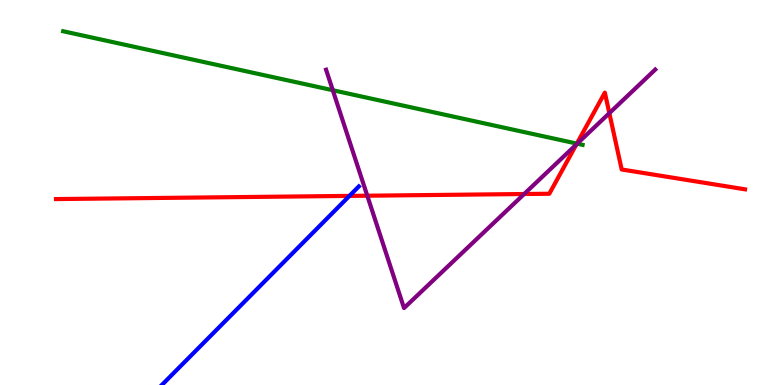[{'lines': ['blue', 'red'], 'intersections': [{'x': 4.51, 'y': 4.91}]}, {'lines': ['green', 'red'], 'intersections': [{'x': 7.44, 'y': 6.27}]}, {'lines': ['purple', 'red'], 'intersections': [{'x': 4.74, 'y': 4.92}, {'x': 6.76, 'y': 4.96}, {'x': 7.44, 'y': 6.25}, {'x': 7.86, 'y': 7.06}]}, {'lines': ['blue', 'green'], 'intersections': []}, {'lines': ['blue', 'purple'], 'intersections': []}, {'lines': ['green', 'purple'], 'intersections': [{'x': 4.29, 'y': 7.66}, {'x': 7.45, 'y': 6.27}]}]